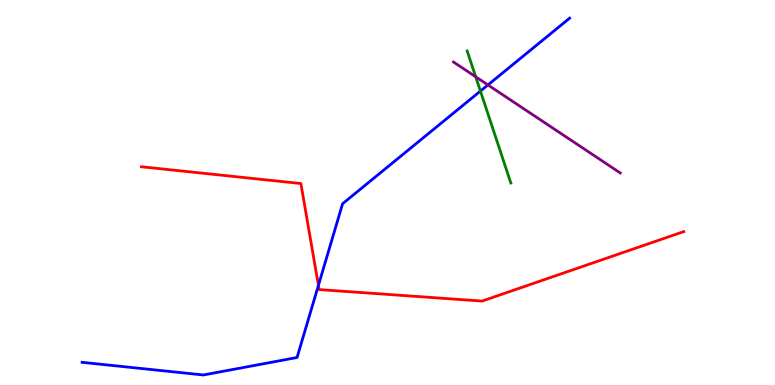[{'lines': ['blue', 'red'], 'intersections': [{'x': 4.11, 'y': 2.59}]}, {'lines': ['green', 'red'], 'intersections': []}, {'lines': ['purple', 'red'], 'intersections': []}, {'lines': ['blue', 'green'], 'intersections': [{'x': 6.2, 'y': 7.63}]}, {'lines': ['blue', 'purple'], 'intersections': [{'x': 6.3, 'y': 7.79}]}, {'lines': ['green', 'purple'], 'intersections': [{'x': 6.14, 'y': 8.01}]}]